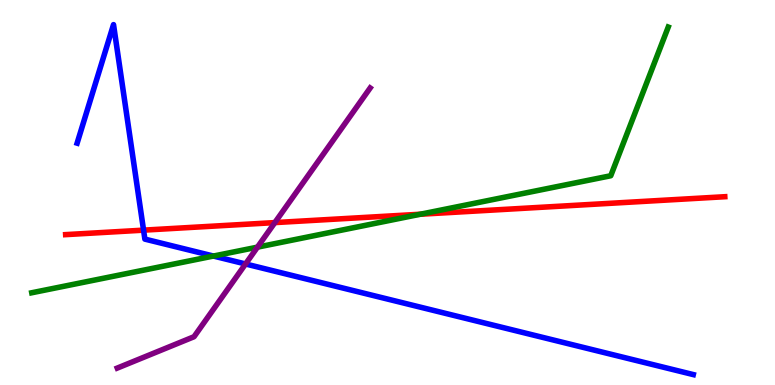[{'lines': ['blue', 'red'], 'intersections': [{'x': 1.85, 'y': 4.02}]}, {'lines': ['green', 'red'], 'intersections': [{'x': 5.42, 'y': 4.44}]}, {'lines': ['purple', 'red'], 'intersections': [{'x': 3.55, 'y': 4.22}]}, {'lines': ['blue', 'green'], 'intersections': [{'x': 2.75, 'y': 3.35}]}, {'lines': ['blue', 'purple'], 'intersections': [{'x': 3.17, 'y': 3.14}]}, {'lines': ['green', 'purple'], 'intersections': [{'x': 3.32, 'y': 3.58}]}]